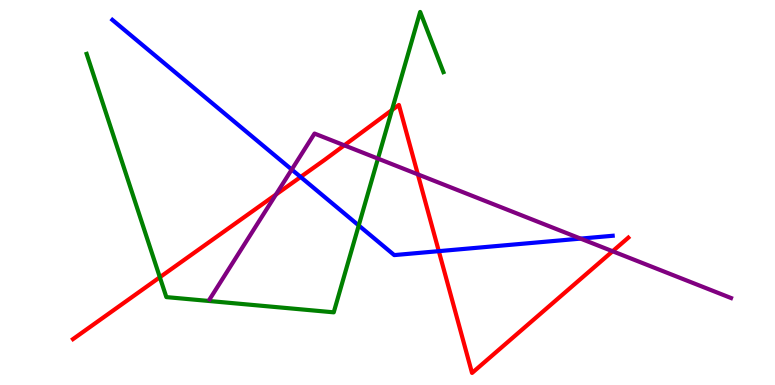[{'lines': ['blue', 'red'], 'intersections': [{'x': 3.88, 'y': 5.4}, {'x': 5.66, 'y': 3.48}]}, {'lines': ['green', 'red'], 'intersections': [{'x': 2.06, 'y': 2.8}, {'x': 5.06, 'y': 7.14}]}, {'lines': ['purple', 'red'], 'intersections': [{'x': 3.56, 'y': 4.95}, {'x': 4.44, 'y': 6.23}, {'x': 5.39, 'y': 5.47}, {'x': 7.9, 'y': 3.47}]}, {'lines': ['blue', 'green'], 'intersections': [{'x': 4.63, 'y': 4.14}]}, {'lines': ['blue', 'purple'], 'intersections': [{'x': 3.76, 'y': 5.6}, {'x': 7.49, 'y': 3.8}]}, {'lines': ['green', 'purple'], 'intersections': [{'x': 4.88, 'y': 5.88}]}]